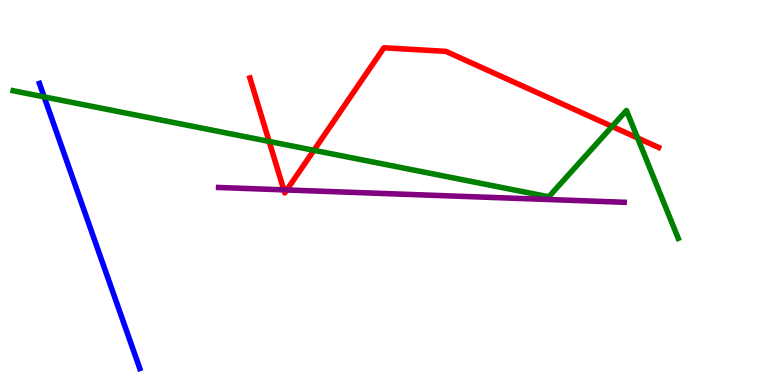[{'lines': ['blue', 'red'], 'intersections': []}, {'lines': ['green', 'red'], 'intersections': [{'x': 3.47, 'y': 6.33}, {'x': 4.05, 'y': 6.1}, {'x': 7.9, 'y': 6.72}, {'x': 8.23, 'y': 6.42}]}, {'lines': ['purple', 'red'], 'intersections': [{'x': 3.66, 'y': 5.07}, {'x': 3.7, 'y': 5.07}]}, {'lines': ['blue', 'green'], 'intersections': [{'x': 0.57, 'y': 7.48}]}, {'lines': ['blue', 'purple'], 'intersections': []}, {'lines': ['green', 'purple'], 'intersections': []}]